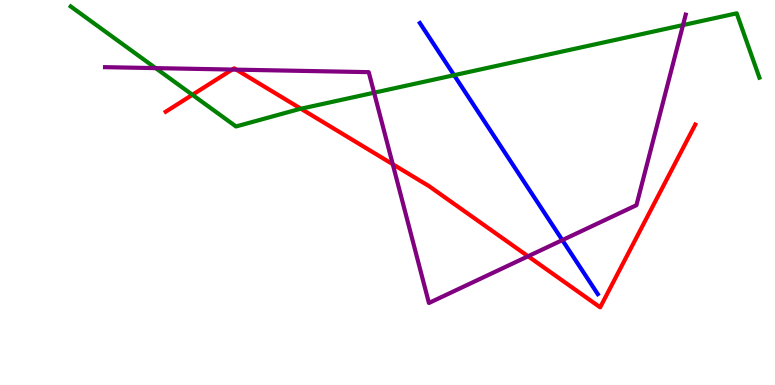[{'lines': ['blue', 'red'], 'intersections': []}, {'lines': ['green', 'red'], 'intersections': [{'x': 2.48, 'y': 7.54}, {'x': 3.88, 'y': 7.18}]}, {'lines': ['purple', 'red'], 'intersections': [{'x': 3.0, 'y': 8.19}, {'x': 3.05, 'y': 8.19}, {'x': 5.07, 'y': 5.73}, {'x': 6.81, 'y': 3.34}]}, {'lines': ['blue', 'green'], 'intersections': [{'x': 5.86, 'y': 8.05}]}, {'lines': ['blue', 'purple'], 'intersections': [{'x': 7.26, 'y': 3.76}]}, {'lines': ['green', 'purple'], 'intersections': [{'x': 2.01, 'y': 8.23}, {'x': 4.83, 'y': 7.59}, {'x': 8.81, 'y': 9.35}]}]